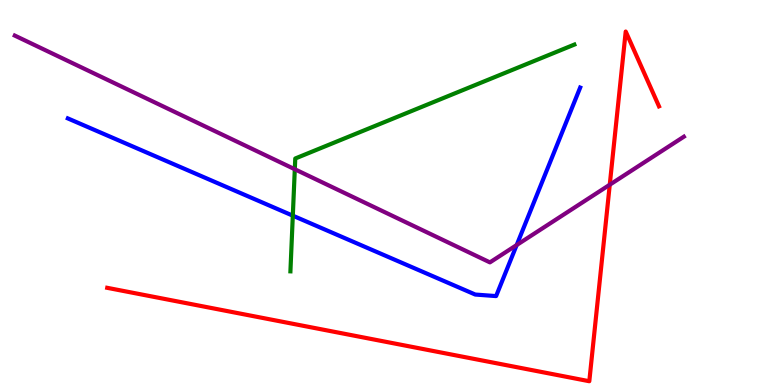[{'lines': ['blue', 'red'], 'intersections': []}, {'lines': ['green', 'red'], 'intersections': []}, {'lines': ['purple', 'red'], 'intersections': [{'x': 7.87, 'y': 5.2}]}, {'lines': ['blue', 'green'], 'intersections': [{'x': 3.78, 'y': 4.4}]}, {'lines': ['blue', 'purple'], 'intersections': [{'x': 6.67, 'y': 3.64}]}, {'lines': ['green', 'purple'], 'intersections': [{'x': 3.8, 'y': 5.6}]}]